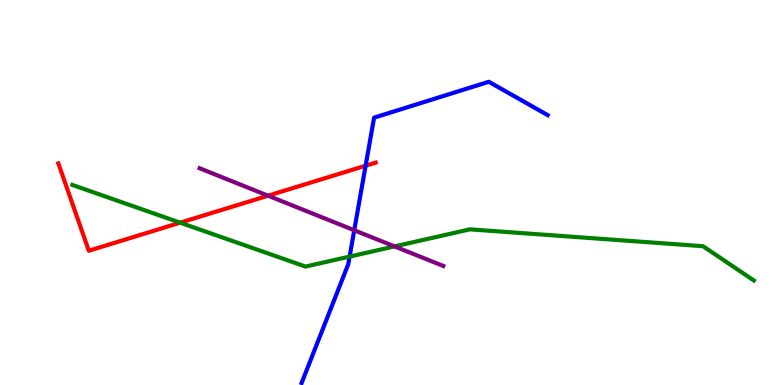[{'lines': ['blue', 'red'], 'intersections': [{'x': 4.72, 'y': 5.7}]}, {'lines': ['green', 'red'], 'intersections': [{'x': 2.32, 'y': 4.22}]}, {'lines': ['purple', 'red'], 'intersections': [{'x': 3.46, 'y': 4.92}]}, {'lines': ['blue', 'green'], 'intersections': [{'x': 4.51, 'y': 3.34}]}, {'lines': ['blue', 'purple'], 'intersections': [{'x': 4.57, 'y': 4.02}]}, {'lines': ['green', 'purple'], 'intersections': [{'x': 5.09, 'y': 3.6}]}]